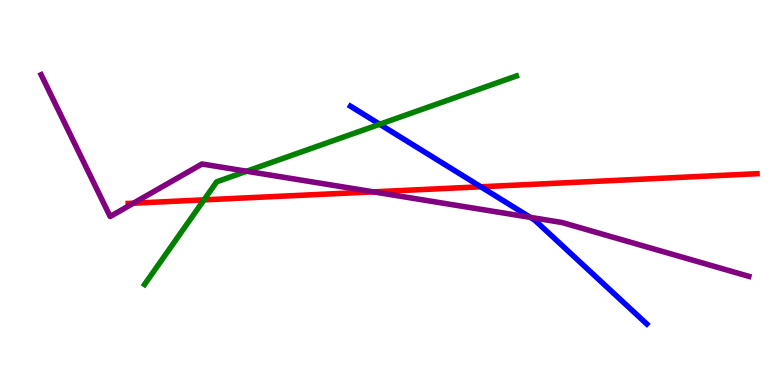[{'lines': ['blue', 'red'], 'intersections': [{'x': 6.2, 'y': 5.15}]}, {'lines': ['green', 'red'], 'intersections': [{'x': 2.63, 'y': 4.81}]}, {'lines': ['purple', 'red'], 'intersections': [{'x': 1.72, 'y': 4.72}, {'x': 4.82, 'y': 5.02}]}, {'lines': ['blue', 'green'], 'intersections': [{'x': 4.9, 'y': 6.77}]}, {'lines': ['blue', 'purple'], 'intersections': [{'x': 6.84, 'y': 4.35}]}, {'lines': ['green', 'purple'], 'intersections': [{'x': 3.18, 'y': 5.55}]}]